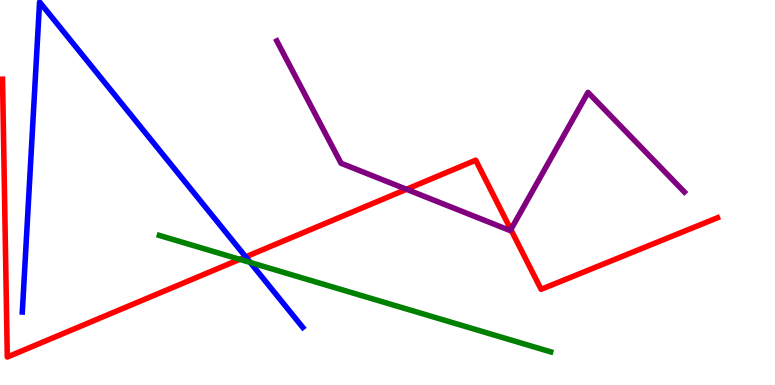[{'lines': ['blue', 'red'], 'intersections': [{'x': 3.17, 'y': 3.33}]}, {'lines': ['green', 'red'], 'intersections': [{'x': 3.09, 'y': 3.26}]}, {'lines': ['purple', 'red'], 'intersections': [{'x': 5.24, 'y': 5.08}, {'x': 6.59, 'y': 4.04}]}, {'lines': ['blue', 'green'], 'intersections': [{'x': 3.23, 'y': 3.18}]}, {'lines': ['blue', 'purple'], 'intersections': []}, {'lines': ['green', 'purple'], 'intersections': []}]